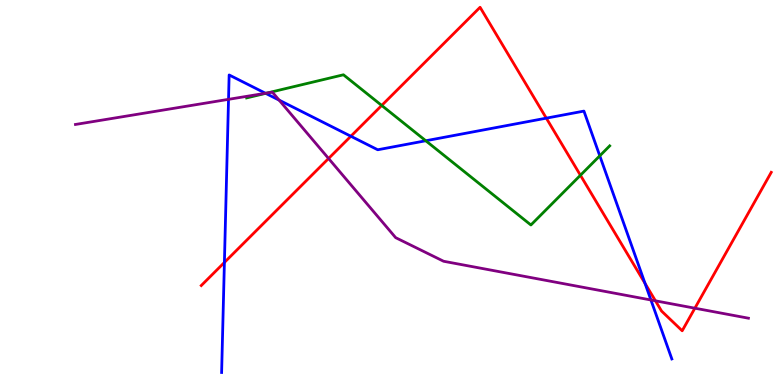[{'lines': ['blue', 'red'], 'intersections': [{'x': 2.9, 'y': 3.18}, {'x': 4.53, 'y': 6.46}, {'x': 7.05, 'y': 6.93}, {'x': 8.32, 'y': 2.64}]}, {'lines': ['green', 'red'], 'intersections': [{'x': 4.93, 'y': 7.26}, {'x': 7.49, 'y': 5.45}]}, {'lines': ['purple', 'red'], 'intersections': [{'x': 4.24, 'y': 5.88}, {'x': 8.46, 'y': 2.19}, {'x': 8.97, 'y': 1.99}]}, {'lines': ['blue', 'green'], 'intersections': [{'x': 3.43, 'y': 7.58}, {'x': 5.49, 'y': 6.34}, {'x': 7.74, 'y': 5.95}]}, {'lines': ['blue', 'purple'], 'intersections': [{'x': 2.95, 'y': 7.42}, {'x': 3.43, 'y': 7.58}, {'x': 3.6, 'y': 7.4}, {'x': 8.4, 'y': 2.21}]}, {'lines': ['green', 'purple'], 'intersections': [{'x': 3.45, 'y': 7.59}]}]